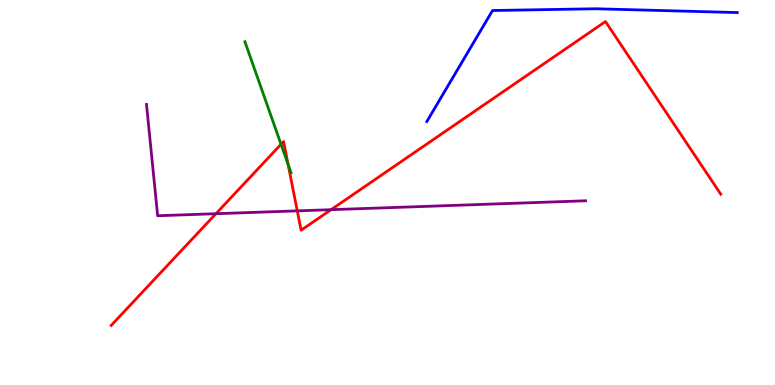[{'lines': ['blue', 'red'], 'intersections': []}, {'lines': ['green', 'red'], 'intersections': [{'x': 3.63, 'y': 6.25}, {'x': 3.72, 'y': 5.73}]}, {'lines': ['purple', 'red'], 'intersections': [{'x': 2.79, 'y': 4.45}, {'x': 3.84, 'y': 4.52}, {'x': 4.27, 'y': 4.55}]}, {'lines': ['blue', 'green'], 'intersections': []}, {'lines': ['blue', 'purple'], 'intersections': []}, {'lines': ['green', 'purple'], 'intersections': []}]